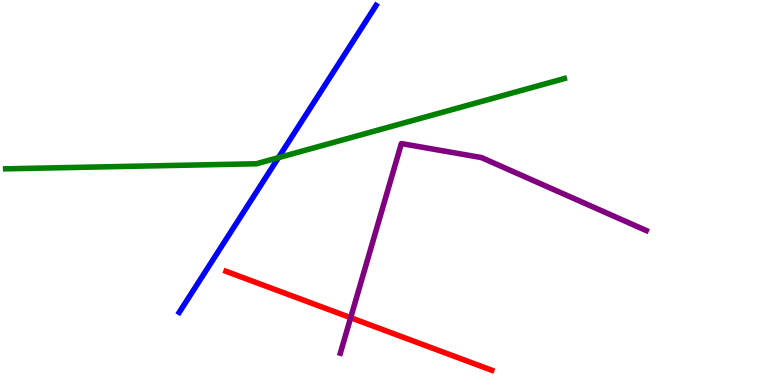[{'lines': ['blue', 'red'], 'intersections': []}, {'lines': ['green', 'red'], 'intersections': []}, {'lines': ['purple', 'red'], 'intersections': [{'x': 4.52, 'y': 1.75}]}, {'lines': ['blue', 'green'], 'intersections': [{'x': 3.59, 'y': 5.9}]}, {'lines': ['blue', 'purple'], 'intersections': []}, {'lines': ['green', 'purple'], 'intersections': []}]